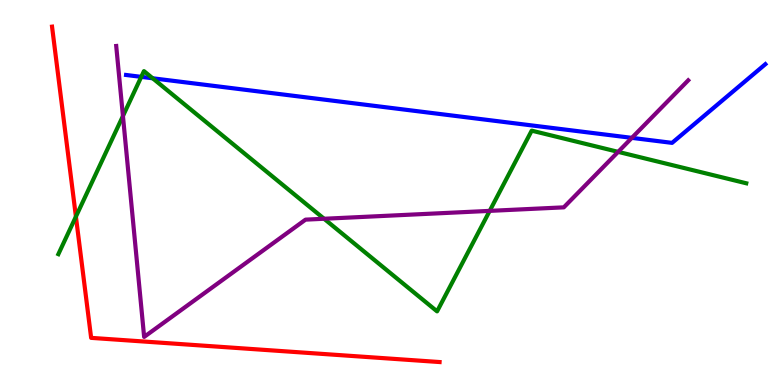[{'lines': ['blue', 'red'], 'intersections': []}, {'lines': ['green', 'red'], 'intersections': [{'x': 0.979, 'y': 4.37}]}, {'lines': ['purple', 'red'], 'intersections': []}, {'lines': ['blue', 'green'], 'intersections': [{'x': 1.82, 'y': 8.0}, {'x': 1.97, 'y': 7.97}]}, {'lines': ['blue', 'purple'], 'intersections': [{'x': 8.15, 'y': 6.42}]}, {'lines': ['green', 'purple'], 'intersections': [{'x': 1.59, 'y': 6.99}, {'x': 4.18, 'y': 4.32}, {'x': 6.32, 'y': 4.52}, {'x': 7.98, 'y': 6.06}]}]